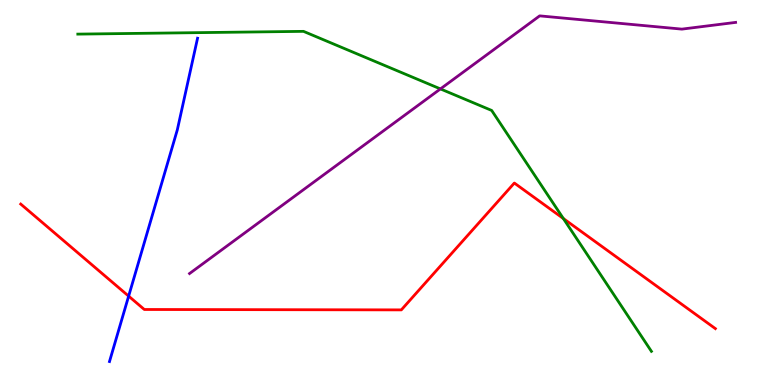[{'lines': ['blue', 'red'], 'intersections': [{'x': 1.66, 'y': 2.31}]}, {'lines': ['green', 'red'], 'intersections': [{'x': 7.27, 'y': 4.32}]}, {'lines': ['purple', 'red'], 'intersections': []}, {'lines': ['blue', 'green'], 'intersections': []}, {'lines': ['blue', 'purple'], 'intersections': []}, {'lines': ['green', 'purple'], 'intersections': [{'x': 5.68, 'y': 7.69}]}]